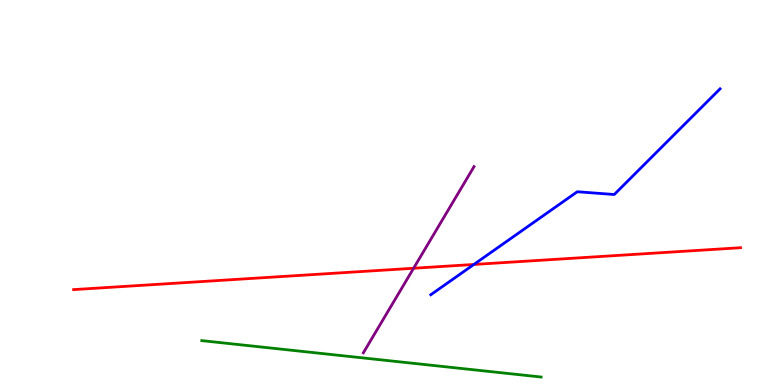[{'lines': ['blue', 'red'], 'intersections': [{'x': 6.11, 'y': 3.13}]}, {'lines': ['green', 'red'], 'intersections': []}, {'lines': ['purple', 'red'], 'intersections': [{'x': 5.34, 'y': 3.03}]}, {'lines': ['blue', 'green'], 'intersections': []}, {'lines': ['blue', 'purple'], 'intersections': []}, {'lines': ['green', 'purple'], 'intersections': []}]